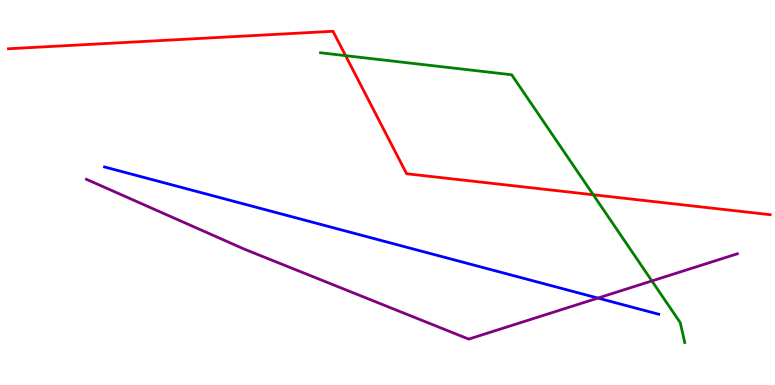[{'lines': ['blue', 'red'], 'intersections': []}, {'lines': ['green', 'red'], 'intersections': [{'x': 4.46, 'y': 8.55}, {'x': 7.66, 'y': 4.94}]}, {'lines': ['purple', 'red'], 'intersections': []}, {'lines': ['blue', 'green'], 'intersections': []}, {'lines': ['blue', 'purple'], 'intersections': [{'x': 7.72, 'y': 2.26}]}, {'lines': ['green', 'purple'], 'intersections': [{'x': 8.41, 'y': 2.7}]}]